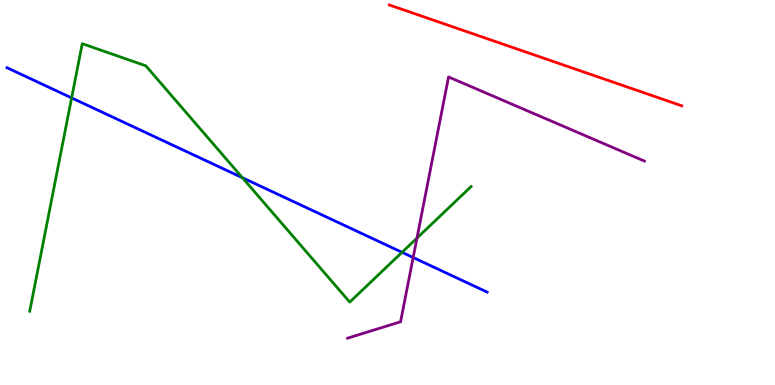[{'lines': ['blue', 'red'], 'intersections': []}, {'lines': ['green', 'red'], 'intersections': []}, {'lines': ['purple', 'red'], 'intersections': []}, {'lines': ['blue', 'green'], 'intersections': [{'x': 0.924, 'y': 7.46}, {'x': 3.13, 'y': 5.38}, {'x': 5.19, 'y': 3.45}]}, {'lines': ['blue', 'purple'], 'intersections': [{'x': 5.33, 'y': 3.31}]}, {'lines': ['green', 'purple'], 'intersections': [{'x': 5.38, 'y': 3.82}]}]